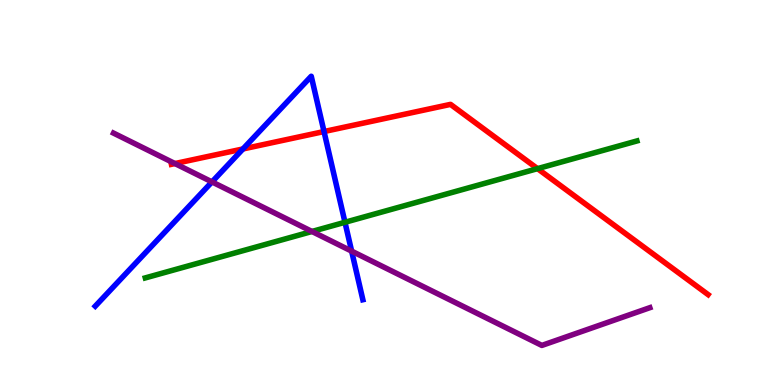[{'lines': ['blue', 'red'], 'intersections': [{'x': 3.13, 'y': 6.13}, {'x': 4.18, 'y': 6.58}]}, {'lines': ['green', 'red'], 'intersections': [{'x': 6.94, 'y': 5.62}]}, {'lines': ['purple', 'red'], 'intersections': [{'x': 2.26, 'y': 5.75}]}, {'lines': ['blue', 'green'], 'intersections': [{'x': 4.45, 'y': 4.23}]}, {'lines': ['blue', 'purple'], 'intersections': [{'x': 2.74, 'y': 5.27}, {'x': 4.54, 'y': 3.48}]}, {'lines': ['green', 'purple'], 'intersections': [{'x': 4.03, 'y': 3.99}]}]